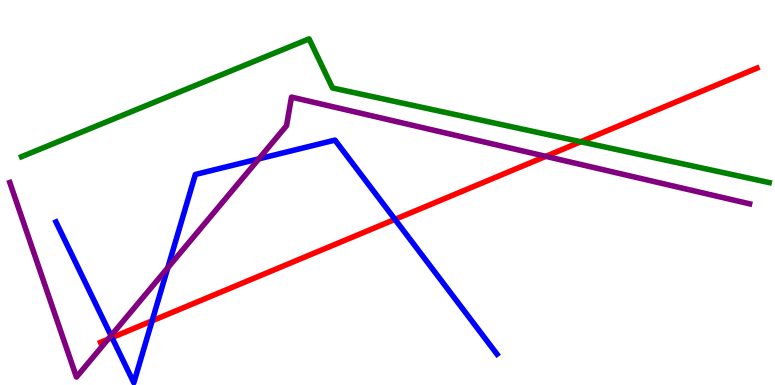[{'lines': ['blue', 'red'], 'intersections': [{'x': 1.44, 'y': 1.23}, {'x': 1.96, 'y': 1.67}, {'x': 5.1, 'y': 4.3}]}, {'lines': ['green', 'red'], 'intersections': [{'x': 7.49, 'y': 6.32}]}, {'lines': ['purple', 'red'], 'intersections': [{'x': 1.39, 'y': 1.19}, {'x': 7.04, 'y': 5.94}]}, {'lines': ['blue', 'green'], 'intersections': []}, {'lines': ['blue', 'purple'], 'intersections': [{'x': 1.43, 'y': 1.28}, {'x': 2.16, 'y': 3.04}, {'x': 3.34, 'y': 5.87}]}, {'lines': ['green', 'purple'], 'intersections': []}]